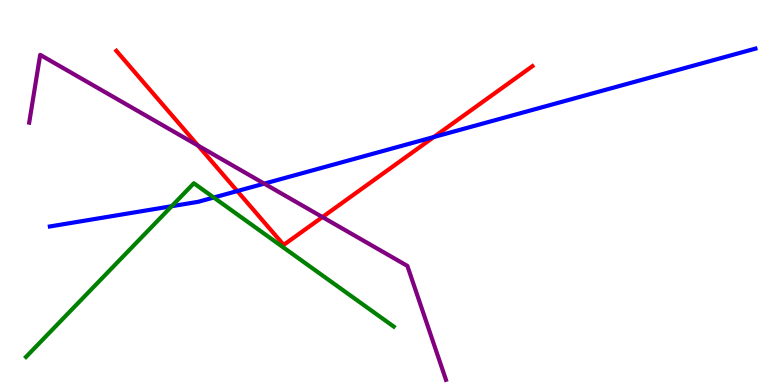[{'lines': ['blue', 'red'], 'intersections': [{'x': 3.06, 'y': 5.04}, {'x': 5.6, 'y': 6.44}]}, {'lines': ['green', 'red'], 'intersections': []}, {'lines': ['purple', 'red'], 'intersections': [{'x': 2.56, 'y': 6.22}, {'x': 4.16, 'y': 4.36}]}, {'lines': ['blue', 'green'], 'intersections': [{'x': 2.22, 'y': 4.64}, {'x': 2.76, 'y': 4.87}]}, {'lines': ['blue', 'purple'], 'intersections': [{'x': 3.41, 'y': 5.23}]}, {'lines': ['green', 'purple'], 'intersections': []}]